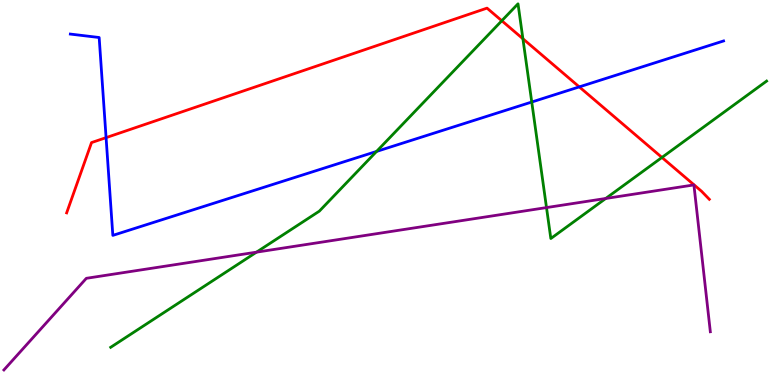[{'lines': ['blue', 'red'], 'intersections': [{'x': 1.37, 'y': 6.43}, {'x': 7.47, 'y': 7.74}]}, {'lines': ['green', 'red'], 'intersections': [{'x': 6.47, 'y': 9.46}, {'x': 6.75, 'y': 8.99}, {'x': 8.54, 'y': 5.91}]}, {'lines': ['purple', 'red'], 'intersections': []}, {'lines': ['blue', 'green'], 'intersections': [{'x': 4.86, 'y': 6.07}, {'x': 6.86, 'y': 7.35}]}, {'lines': ['blue', 'purple'], 'intersections': []}, {'lines': ['green', 'purple'], 'intersections': [{'x': 3.31, 'y': 3.45}, {'x': 7.05, 'y': 4.61}, {'x': 7.82, 'y': 4.84}]}]